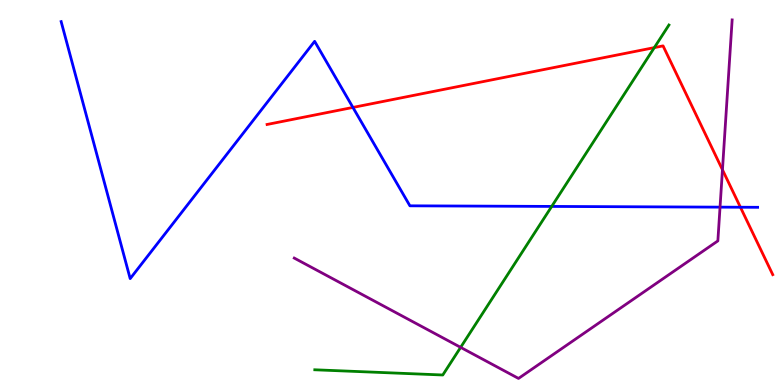[{'lines': ['blue', 'red'], 'intersections': [{'x': 4.55, 'y': 7.21}, {'x': 9.55, 'y': 4.62}]}, {'lines': ['green', 'red'], 'intersections': [{'x': 8.44, 'y': 8.76}]}, {'lines': ['purple', 'red'], 'intersections': [{'x': 9.32, 'y': 5.59}]}, {'lines': ['blue', 'green'], 'intersections': [{'x': 7.12, 'y': 4.64}]}, {'lines': ['blue', 'purple'], 'intersections': [{'x': 9.29, 'y': 4.62}]}, {'lines': ['green', 'purple'], 'intersections': [{'x': 5.94, 'y': 0.978}]}]